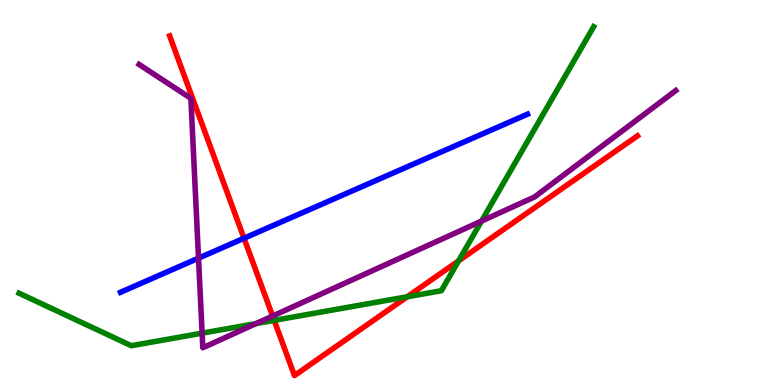[{'lines': ['blue', 'red'], 'intersections': [{'x': 3.15, 'y': 3.81}]}, {'lines': ['green', 'red'], 'intersections': [{'x': 3.54, 'y': 1.68}, {'x': 5.25, 'y': 2.29}, {'x': 5.92, 'y': 3.22}]}, {'lines': ['purple', 'red'], 'intersections': [{'x': 3.52, 'y': 1.79}]}, {'lines': ['blue', 'green'], 'intersections': []}, {'lines': ['blue', 'purple'], 'intersections': [{'x': 2.56, 'y': 3.29}]}, {'lines': ['green', 'purple'], 'intersections': [{'x': 2.61, 'y': 1.35}, {'x': 3.3, 'y': 1.59}, {'x': 6.21, 'y': 4.26}]}]